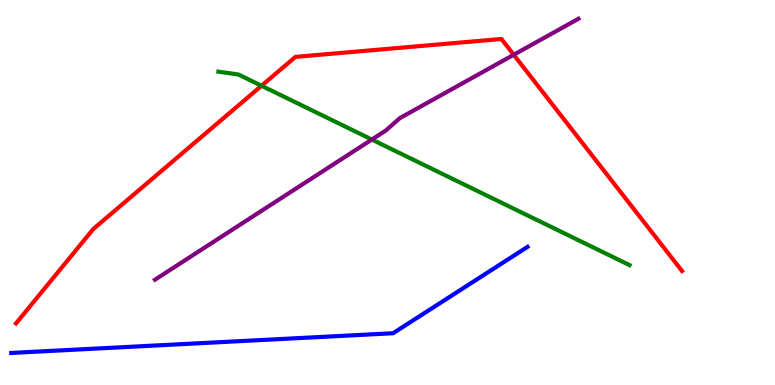[{'lines': ['blue', 'red'], 'intersections': []}, {'lines': ['green', 'red'], 'intersections': [{'x': 3.37, 'y': 7.77}]}, {'lines': ['purple', 'red'], 'intersections': [{'x': 6.63, 'y': 8.58}]}, {'lines': ['blue', 'green'], 'intersections': []}, {'lines': ['blue', 'purple'], 'intersections': []}, {'lines': ['green', 'purple'], 'intersections': [{'x': 4.8, 'y': 6.38}]}]